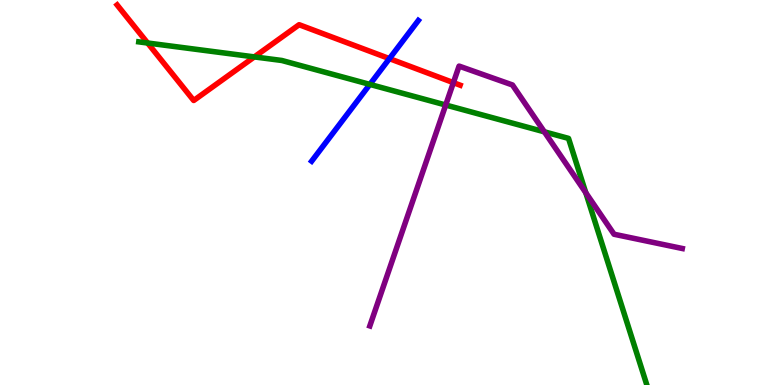[{'lines': ['blue', 'red'], 'intersections': [{'x': 5.02, 'y': 8.48}]}, {'lines': ['green', 'red'], 'intersections': [{'x': 1.9, 'y': 8.88}, {'x': 3.28, 'y': 8.52}]}, {'lines': ['purple', 'red'], 'intersections': [{'x': 5.85, 'y': 7.85}]}, {'lines': ['blue', 'green'], 'intersections': [{'x': 4.77, 'y': 7.81}]}, {'lines': ['blue', 'purple'], 'intersections': []}, {'lines': ['green', 'purple'], 'intersections': [{'x': 5.75, 'y': 7.27}, {'x': 7.02, 'y': 6.58}, {'x': 7.56, 'y': 4.99}]}]